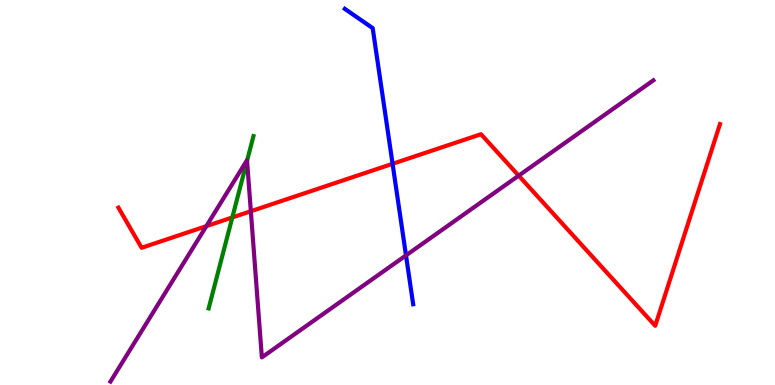[{'lines': ['blue', 'red'], 'intersections': [{'x': 5.07, 'y': 5.75}]}, {'lines': ['green', 'red'], 'intersections': [{'x': 3.0, 'y': 4.35}]}, {'lines': ['purple', 'red'], 'intersections': [{'x': 2.66, 'y': 4.13}, {'x': 3.24, 'y': 4.51}, {'x': 6.69, 'y': 5.44}]}, {'lines': ['blue', 'green'], 'intersections': []}, {'lines': ['blue', 'purple'], 'intersections': [{'x': 5.24, 'y': 3.37}]}, {'lines': ['green', 'purple'], 'intersections': [{'x': 3.19, 'y': 5.82}]}]